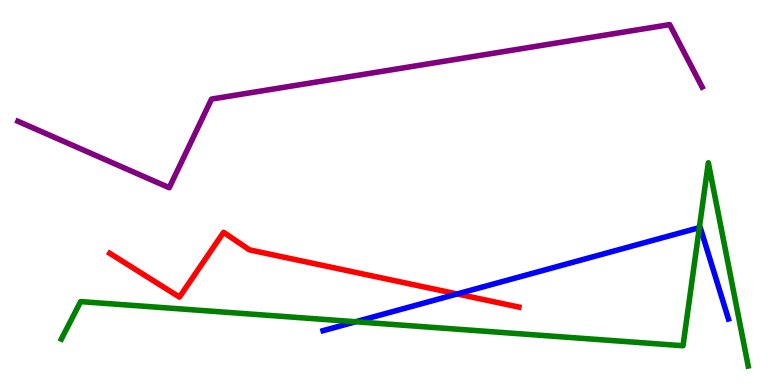[{'lines': ['blue', 'red'], 'intersections': [{'x': 5.9, 'y': 2.36}]}, {'lines': ['green', 'red'], 'intersections': []}, {'lines': ['purple', 'red'], 'intersections': []}, {'lines': ['blue', 'green'], 'intersections': [{'x': 4.59, 'y': 1.64}, {'x': 9.02, 'y': 4.09}]}, {'lines': ['blue', 'purple'], 'intersections': []}, {'lines': ['green', 'purple'], 'intersections': []}]